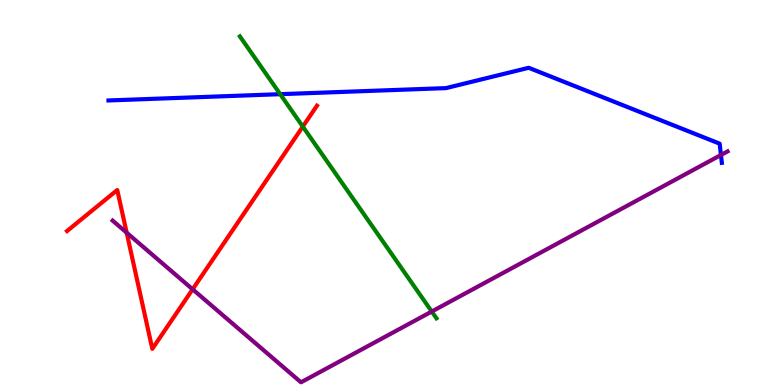[{'lines': ['blue', 'red'], 'intersections': []}, {'lines': ['green', 'red'], 'intersections': [{'x': 3.91, 'y': 6.71}]}, {'lines': ['purple', 'red'], 'intersections': [{'x': 1.63, 'y': 3.96}, {'x': 2.49, 'y': 2.49}]}, {'lines': ['blue', 'green'], 'intersections': [{'x': 3.62, 'y': 7.55}]}, {'lines': ['blue', 'purple'], 'intersections': [{'x': 9.3, 'y': 5.97}]}, {'lines': ['green', 'purple'], 'intersections': [{'x': 5.57, 'y': 1.91}]}]